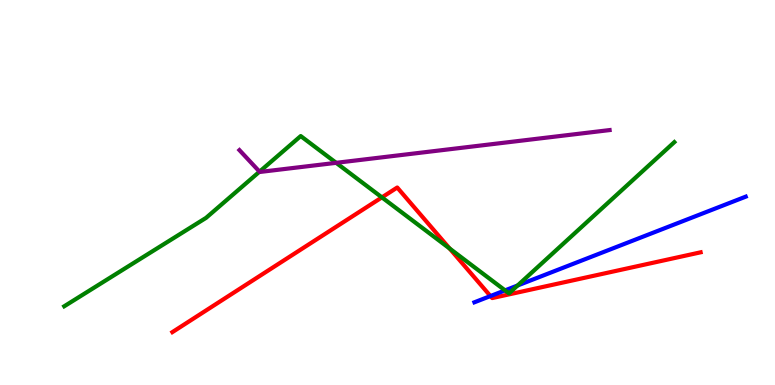[{'lines': ['blue', 'red'], 'intersections': [{'x': 6.33, 'y': 2.31}]}, {'lines': ['green', 'red'], 'intersections': [{'x': 4.93, 'y': 4.87}, {'x': 5.8, 'y': 3.55}]}, {'lines': ['purple', 'red'], 'intersections': []}, {'lines': ['blue', 'green'], 'intersections': [{'x': 6.52, 'y': 2.46}, {'x': 6.68, 'y': 2.59}]}, {'lines': ['blue', 'purple'], 'intersections': []}, {'lines': ['green', 'purple'], 'intersections': [{'x': 3.35, 'y': 5.54}, {'x': 4.34, 'y': 5.77}]}]